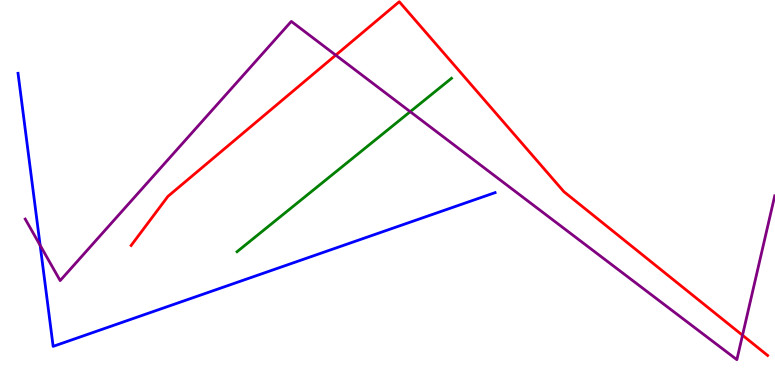[{'lines': ['blue', 'red'], 'intersections': []}, {'lines': ['green', 'red'], 'intersections': []}, {'lines': ['purple', 'red'], 'intersections': [{'x': 4.33, 'y': 8.57}, {'x': 9.58, 'y': 1.29}]}, {'lines': ['blue', 'green'], 'intersections': []}, {'lines': ['blue', 'purple'], 'intersections': [{'x': 0.518, 'y': 3.63}]}, {'lines': ['green', 'purple'], 'intersections': [{'x': 5.29, 'y': 7.1}]}]